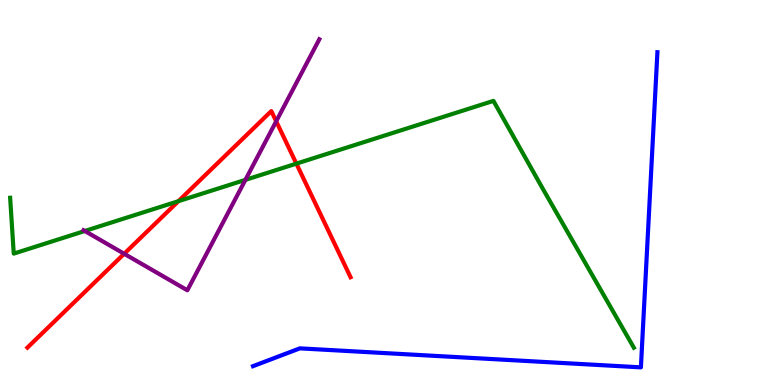[{'lines': ['blue', 'red'], 'intersections': []}, {'lines': ['green', 'red'], 'intersections': [{'x': 2.3, 'y': 4.77}, {'x': 3.82, 'y': 5.75}]}, {'lines': ['purple', 'red'], 'intersections': [{'x': 1.6, 'y': 3.41}, {'x': 3.56, 'y': 6.85}]}, {'lines': ['blue', 'green'], 'intersections': []}, {'lines': ['blue', 'purple'], 'intersections': []}, {'lines': ['green', 'purple'], 'intersections': [{'x': 1.09, 'y': 4.0}, {'x': 3.17, 'y': 5.33}]}]